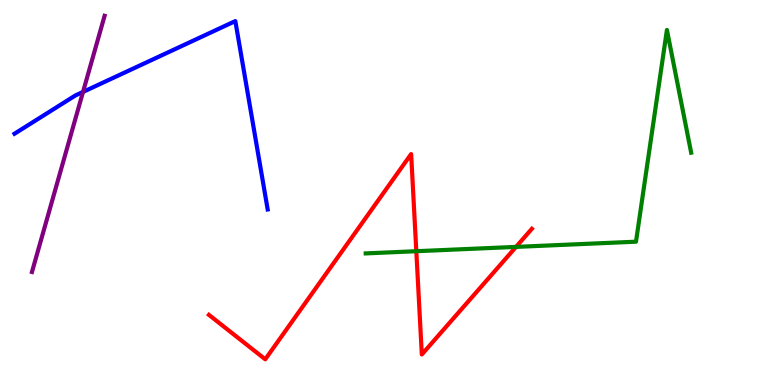[{'lines': ['blue', 'red'], 'intersections': []}, {'lines': ['green', 'red'], 'intersections': [{'x': 5.37, 'y': 3.48}, {'x': 6.66, 'y': 3.59}]}, {'lines': ['purple', 'red'], 'intersections': []}, {'lines': ['blue', 'green'], 'intersections': []}, {'lines': ['blue', 'purple'], 'intersections': [{'x': 1.07, 'y': 7.61}]}, {'lines': ['green', 'purple'], 'intersections': []}]